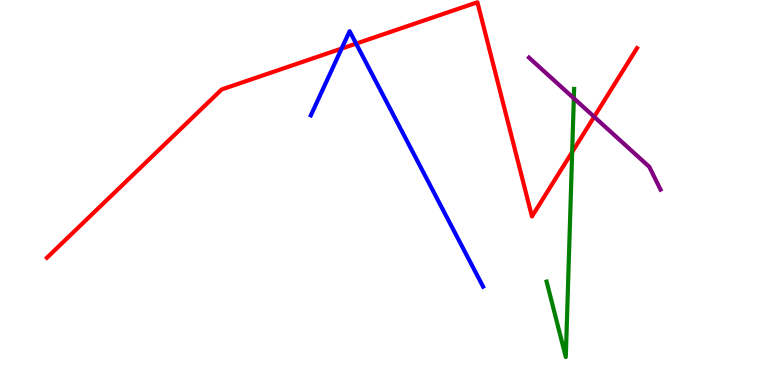[{'lines': ['blue', 'red'], 'intersections': [{'x': 4.41, 'y': 8.74}, {'x': 4.6, 'y': 8.87}]}, {'lines': ['green', 'red'], 'intersections': [{'x': 7.38, 'y': 6.05}]}, {'lines': ['purple', 'red'], 'intersections': [{'x': 7.67, 'y': 6.97}]}, {'lines': ['blue', 'green'], 'intersections': []}, {'lines': ['blue', 'purple'], 'intersections': []}, {'lines': ['green', 'purple'], 'intersections': [{'x': 7.4, 'y': 7.45}]}]